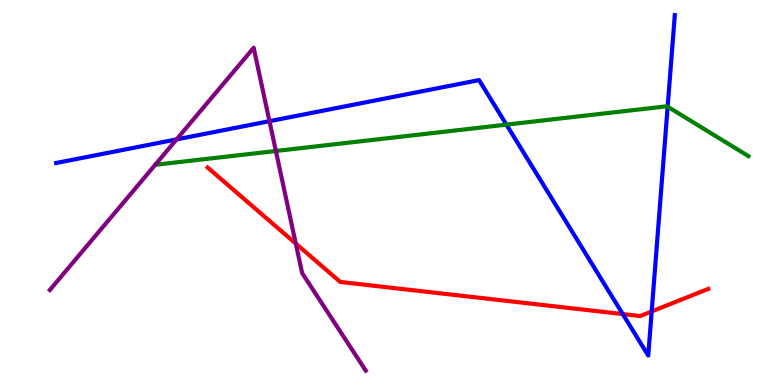[{'lines': ['blue', 'red'], 'intersections': [{'x': 8.04, 'y': 1.84}, {'x': 8.41, 'y': 1.91}]}, {'lines': ['green', 'red'], 'intersections': []}, {'lines': ['purple', 'red'], 'intersections': [{'x': 3.82, 'y': 3.67}]}, {'lines': ['blue', 'green'], 'intersections': [{'x': 6.53, 'y': 6.76}, {'x': 8.61, 'y': 7.23}]}, {'lines': ['blue', 'purple'], 'intersections': [{'x': 2.28, 'y': 6.38}, {'x': 3.48, 'y': 6.85}]}, {'lines': ['green', 'purple'], 'intersections': [{'x': 3.56, 'y': 6.08}]}]